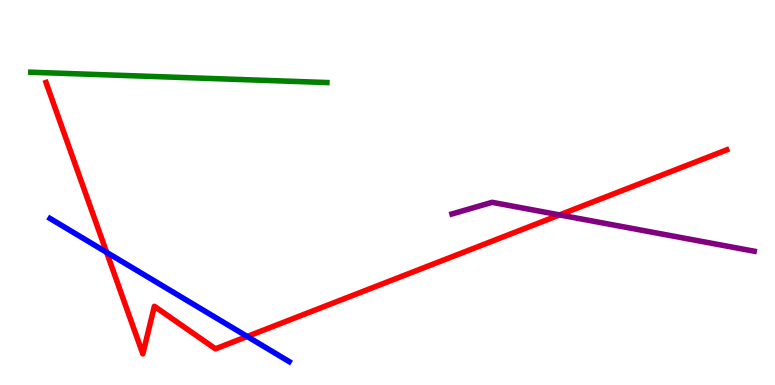[{'lines': ['blue', 'red'], 'intersections': [{'x': 1.38, 'y': 3.45}, {'x': 3.19, 'y': 1.26}]}, {'lines': ['green', 'red'], 'intersections': []}, {'lines': ['purple', 'red'], 'intersections': [{'x': 7.22, 'y': 4.42}]}, {'lines': ['blue', 'green'], 'intersections': []}, {'lines': ['blue', 'purple'], 'intersections': []}, {'lines': ['green', 'purple'], 'intersections': []}]